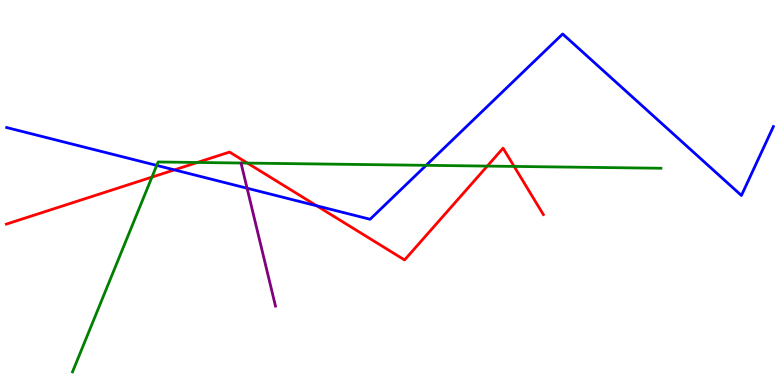[{'lines': ['blue', 'red'], 'intersections': [{'x': 2.25, 'y': 5.59}, {'x': 4.09, 'y': 4.65}]}, {'lines': ['green', 'red'], 'intersections': [{'x': 1.96, 'y': 5.4}, {'x': 2.55, 'y': 5.78}, {'x': 3.19, 'y': 5.76}, {'x': 6.29, 'y': 5.69}, {'x': 6.63, 'y': 5.68}]}, {'lines': ['purple', 'red'], 'intersections': []}, {'lines': ['blue', 'green'], 'intersections': [{'x': 2.02, 'y': 5.7}, {'x': 5.5, 'y': 5.71}]}, {'lines': ['blue', 'purple'], 'intersections': [{'x': 3.19, 'y': 5.11}]}, {'lines': ['green', 'purple'], 'intersections': []}]